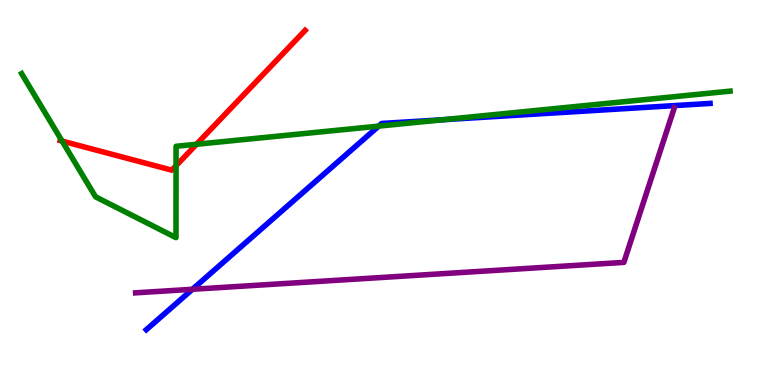[{'lines': ['blue', 'red'], 'intersections': []}, {'lines': ['green', 'red'], 'intersections': [{'x': 0.801, 'y': 6.34}, {'x': 2.27, 'y': 5.7}, {'x': 2.54, 'y': 6.25}]}, {'lines': ['purple', 'red'], 'intersections': []}, {'lines': ['blue', 'green'], 'intersections': [{'x': 4.89, 'y': 6.72}, {'x': 5.72, 'y': 6.89}]}, {'lines': ['blue', 'purple'], 'intersections': [{'x': 2.48, 'y': 2.49}]}, {'lines': ['green', 'purple'], 'intersections': []}]